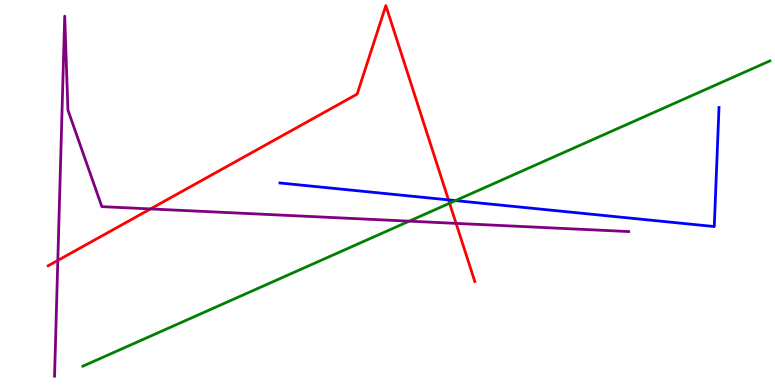[{'lines': ['blue', 'red'], 'intersections': [{'x': 5.79, 'y': 4.81}]}, {'lines': ['green', 'red'], 'intersections': [{'x': 5.8, 'y': 4.72}]}, {'lines': ['purple', 'red'], 'intersections': [{'x': 0.746, 'y': 3.24}, {'x': 1.94, 'y': 4.57}, {'x': 5.88, 'y': 4.2}]}, {'lines': ['blue', 'green'], 'intersections': [{'x': 5.88, 'y': 4.79}]}, {'lines': ['blue', 'purple'], 'intersections': []}, {'lines': ['green', 'purple'], 'intersections': [{'x': 5.28, 'y': 4.26}]}]